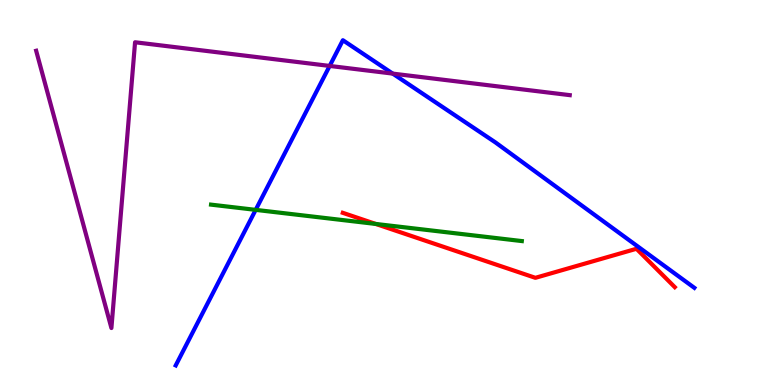[{'lines': ['blue', 'red'], 'intersections': []}, {'lines': ['green', 'red'], 'intersections': [{'x': 4.85, 'y': 4.18}]}, {'lines': ['purple', 'red'], 'intersections': []}, {'lines': ['blue', 'green'], 'intersections': [{'x': 3.3, 'y': 4.55}]}, {'lines': ['blue', 'purple'], 'intersections': [{'x': 4.25, 'y': 8.29}, {'x': 5.07, 'y': 8.09}]}, {'lines': ['green', 'purple'], 'intersections': []}]